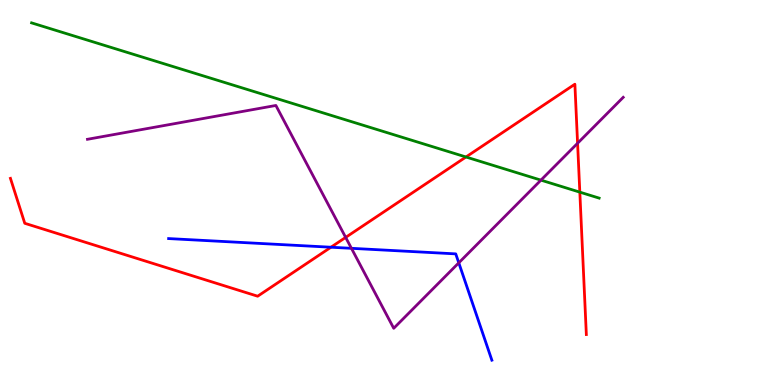[{'lines': ['blue', 'red'], 'intersections': [{'x': 4.27, 'y': 3.58}]}, {'lines': ['green', 'red'], 'intersections': [{'x': 6.01, 'y': 5.92}, {'x': 7.48, 'y': 5.01}]}, {'lines': ['purple', 'red'], 'intersections': [{'x': 4.46, 'y': 3.83}, {'x': 7.45, 'y': 6.28}]}, {'lines': ['blue', 'green'], 'intersections': []}, {'lines': ['blue', 'purple'], 'intersections': [{'x': 4.53, 'y': 3.55}, {'x': 5.92, 'y': 3.17}]}, {'lines': ['green', 'purple'], 'intersections': [{'x': 6.98, 'y': 5.32}]}]